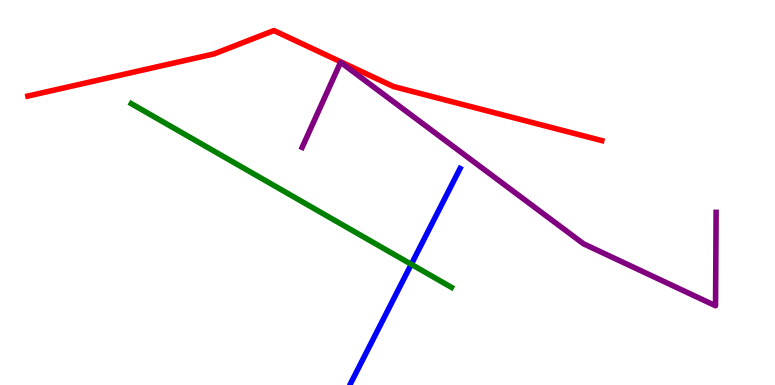[{'lines': ['blue', 'red'], 'intersections': []}, {'lines': ['green', 'red'], 'intersections': []}, {'lines': ['purple', 'red'], 'intersections': []}, {'lines': ['blue', 'green'], 'intersections': [{'x': 5.31, 'y': 3.14}]}, {'lines': ['blue', 'purple'], 'intersections': []}, {'lines': ['green', 'purple'], 'intersections': []}]